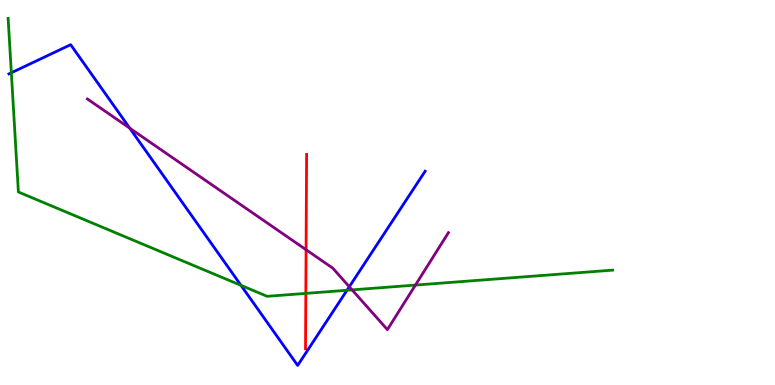[{'lines': ['blue', 'red'], 'intersections': []}, {'lines': ['green', 'red'], 'intersections': [{'x': 3.95, 'y': 2.38}]}, {'lines': ['purple', 'red'], 'intersections': [{'x': 3.95, 'y': 3.51}]}, {'lines': ['blue', 'green'], 'intersections': [{'x': 0.146, 'y': 8.11}, {'x': 3.11, 'y': 2.59}, {'x': 4.48, 'y': 2.46}]}, {'lines': ['blue', 'purple'], 'intersections': [{'x': 1.67, 'y': 6.67}, {'x': 4.51, 'y': 2.55}]}, {'lines': ['green', 'purple'], 'intersections': [{'x': 4.54, 'y': 2.47}, {'x': 5.36, 'y': 2.6}]}]